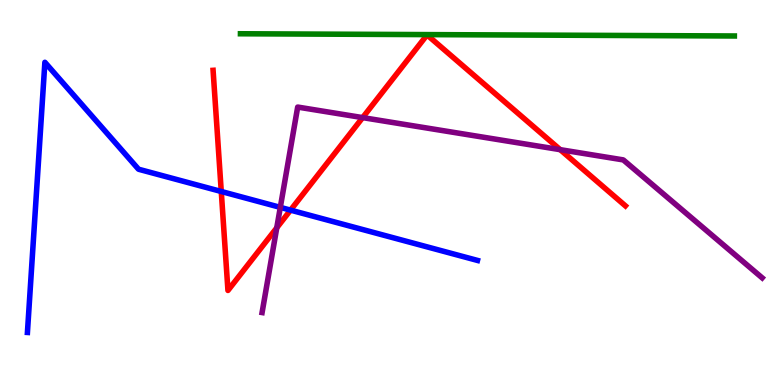[{'lines': ['blue', 'red'], 'intersections': [{'x': 2.86, 'y': 5.03}, {'x': 3.75, 'y': 4.54}]}, {'lines': ['green', 'red'], 'intersections': []}, {'lines': ['purple', 'red'], 'intersections': [{'x': 3.57, 'y': 4.08}, {'x': 4.68, 'y': 6.95}, {'x': 7.23, 'y': 6.11}]}, {'lines': ['blue', 'green'], 'intersections': []}, {'lines': ['blue', 'purple'], 'intersections': [{'x': 3.62, 'y': 4.61}]}, {'lines': ['green', 'purple'], 'intersections': []}]